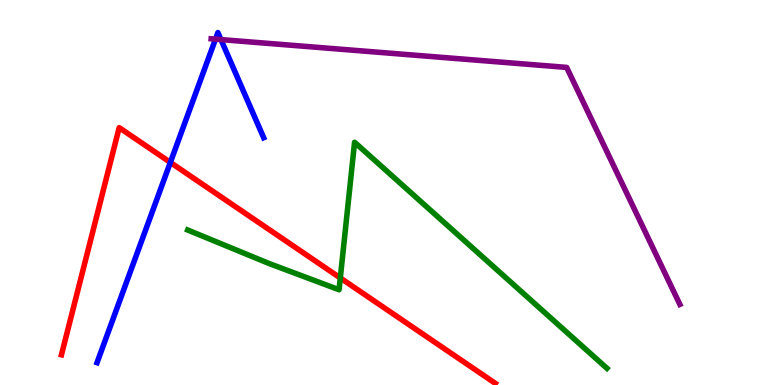[{'lines': ['blue', 'red'], 'intersections': [{'x': 2.2, 'y': 5.78}]}, {'lines': ['green', 'red'], 'intersections': [{'x': 4.39, 'y': 2.78}]}, {'lines': ['purple', 'red'], 'intersections': []}, {'lines': ['blue', 'green'], 'intersections': []}, {'lines': ['blue', 'purple'], 'intersections': [{'x': 2.78, 'y': 8.98}, {'x': 2.85, 'y': 8.97}]}, {'lines': ['green', 'purple'], 'intersections': []}]